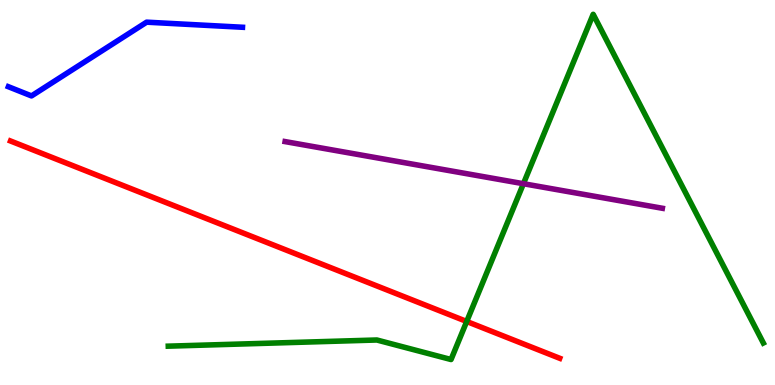[{'lines': ['blue', 'red'], 'intersections': []}, {'lines': ['green', 'red'], 'intersections': [{'x': 6.02, 'y': 1.65}]}, {'lines': ['purple', 'red'], 'intersections': []}, {'lines': ['blue', 'green'], 'intersections': []}, {'lines': ['blue', 'purple'], 'intersections': []}, {'lines': ['green', 'purple'], 'intersections': [{'x': 6.75, 'y': 5.23}]}]